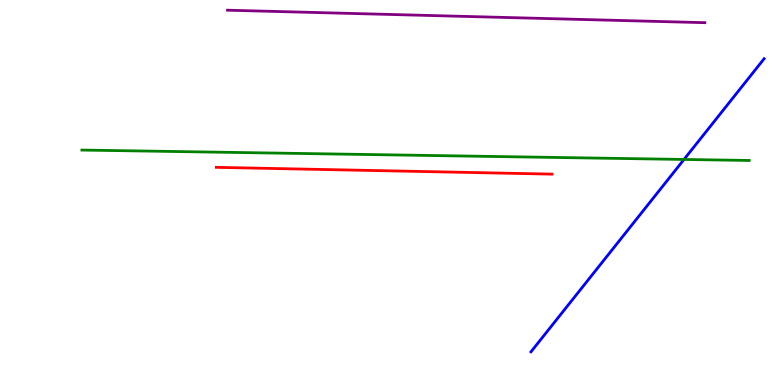[{'lines': ['blue', 'red'], 'intersections': []}, {'lines': ['green', 'red'], 'intersections': []}, {'lines': ['purple', 'red'], 'intersections': []}, {'lines': ['blue', 'green'], 'intersections': [{'x': 8.83, 'y': 5.86}]}, {'lines': ['blue', 'purple'], 'intersections': []}, {'lines': ['green', 'purple'], 'intersections': []}]